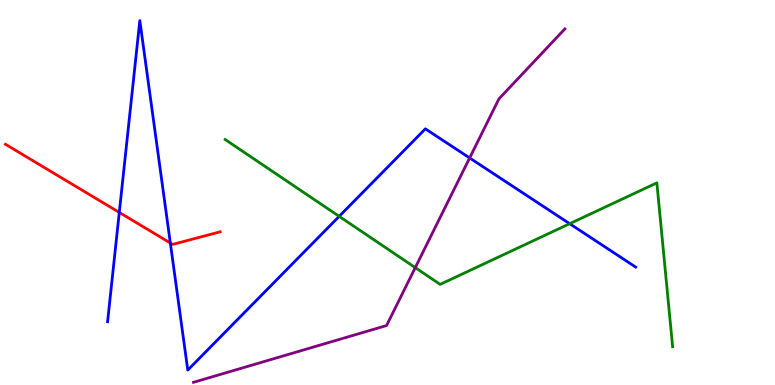[{'lines': ['blue', 'red'], 'intersections': [{'x': 1.54, 'y': 4.48}, {'x': 2.2, 'y': 3.69}]}, {'lines': ['green', 'red'], 'intersections': []}, {'lines': ['purple', 'red'], 'intersections': []}, {'lines': ['blue', 'green'], 'intersections': [{'x': 4.38, 'y': 4.38}, {'x': 7.35, 'y': 4.19}]}, {'lines': ['blue', 'purple'], 'intersections': [{'x': 6.06, 'y': 5.9}]}, {'lines': ['green', 'purple'], 'intersections': [{'x': 5.36, 'y': 3.05}]}]